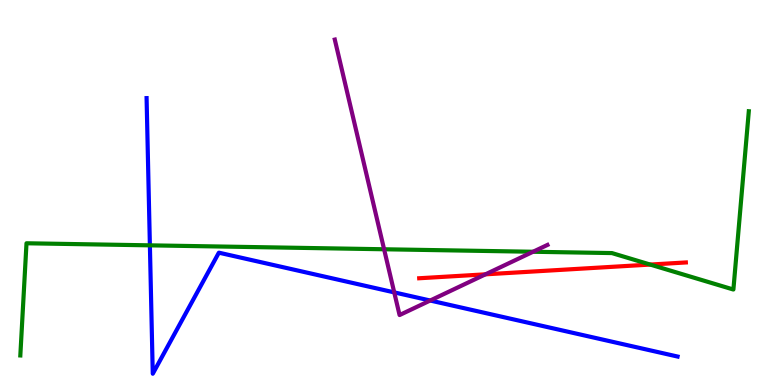[{'lines': ['blue', 'red'], 'intersections': []}, {'lines': ['green', 'red'], 'intersections': [{'x': 8.39, 'y': 3.13}]}, {'lines': ['purple', 'red'], 'intersections': [{'x': 6.26, 'y': 2.87}]}, {'lines': ['blue', 'green'], 'intersections': [{'x': 1.93, 'y': 3.63}]}, {'lines': ['blue', 'purple'], 'intersections': [{'x': 5.09, 'y': 2.41}, {'x': 5.55, 'y': 2.19}]}, {'lines': ['green', 'purple'], 'intersections': [{'x': 4.96, 'y': 3.53}, {'x': 6.88, 'y': 3.46}]}]